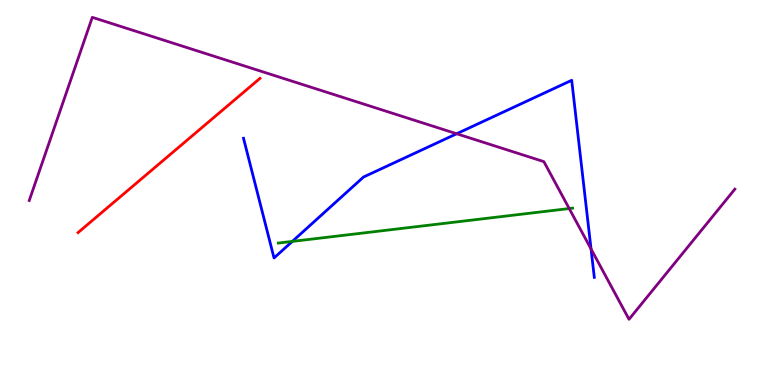[{'lines': ['blue', 'red'], 'intersections': []}, {'lines': ['green', 'red'], 'intersections': []}, {'lines': ['purple', 'red'], 'intersections': []}, {'lines': ['blue', 'green'], 'intersections': [{'x': 3.77, 'y': 3.73}]}, {'lines': ['blue', 'purple'], 'intersections': [{'x': 5.89, 'y': 6.53}, {'x': 7.63, 'y': 3.53}]}, {'lines': ['green', 'purple'], 'intersections': [{'x': 7.34, 'y': 4.58}]}]